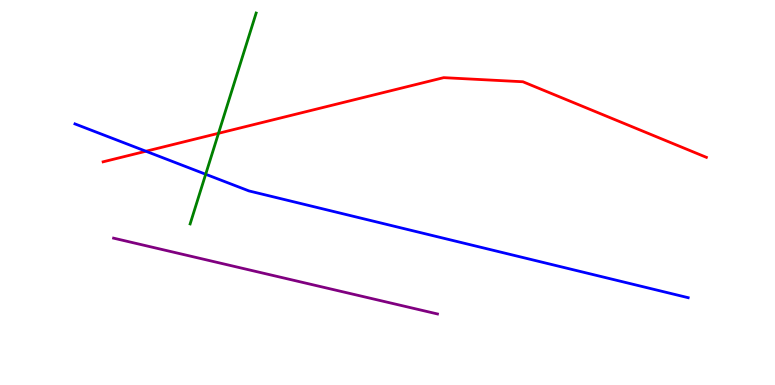[{'lines': ['blue', 'red'], 'intersections': [{'x': 1.88, 'y': 6.07}]}, {'lines': ['green', 'red'], 'intersections': [{'x': 2.82, 'y': 6.54}]}, {'lines': ['purple', 'red'], 'intersections': []}, {'lines': ['blue', 'green'], 'intersections': [{'x': 2.65, 'y': 5.47}]}, {'lines': ['blue', 'purple'], 'intersections': []}, {'lines': ['green', 'purple'], 'intersections': []}]